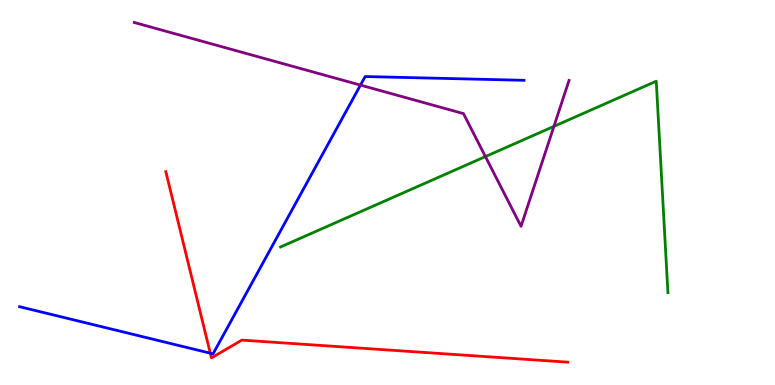[{'lines': ['blue', 'red'], 'intersections': [{'x': 2.71, 'y': 0.826}]}, {'lines': ['green', 'red'], 'intersections': []}, {'lines': ['purple', 'red'], 'intersections': []}, {'lines': ['blue', 'green'], 'intersections': []}, {'lines': ['blue', 'purple'], 'intersections': [{'x': 4.65, 'y': 7.79}]}, {'lines': ['green', 'purple'], 'intersections': [{'x': 6.26, 'y': 5.93}, {'x': 7.15, 'y': 6.72}]}]